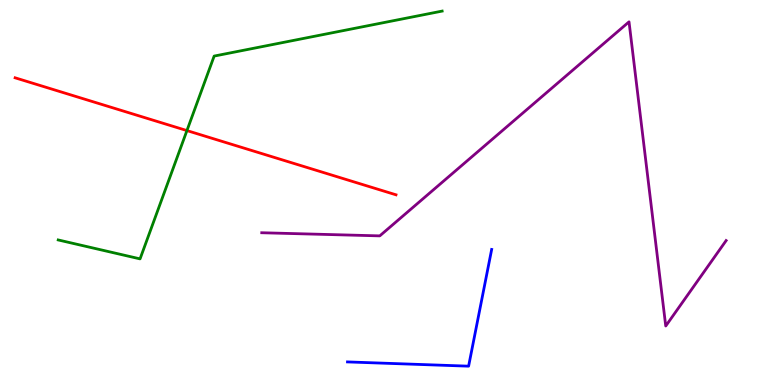[{'lines': ['blue', 'red'], 'intersections': []}, {'lines': ['green', 'red'], 'intersections': [{'x': 2.41, 'y': 6.61}]}, {'lines': ['purple', 'red'], 'intersections': []}, {'lines': ['blue', 'green'], 'intersections': []}, {'lines': ['blue', 'purple'], 'intersections': []}, {'lines': ['green', 'purple'], 'intersections': []}]